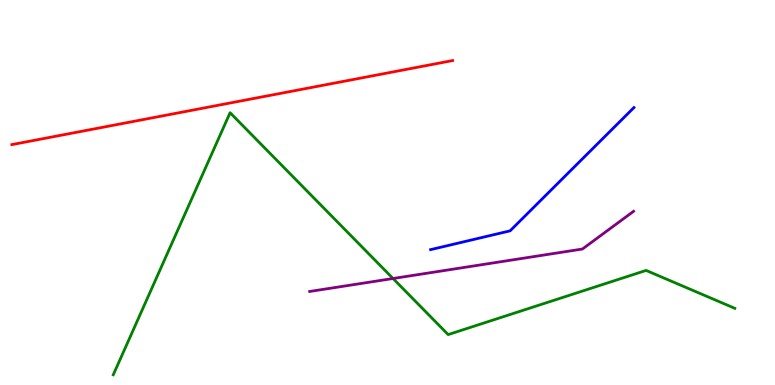[{'lines': ['blue', 'red'], 'intersections': []}, {'lines': ['green', 'red'], 'intersections': []}, {'lines': ['purple', 'red'], 'intersections': []}, {'lines': ['blue', 'green'], 'intersections': []}, {'lines': ['blue', 'purple'], 'intersections': []}, {'lines': ['green', 'purple'], 'intersections': [{'x': 5.07, 'y': 2.77}]}]